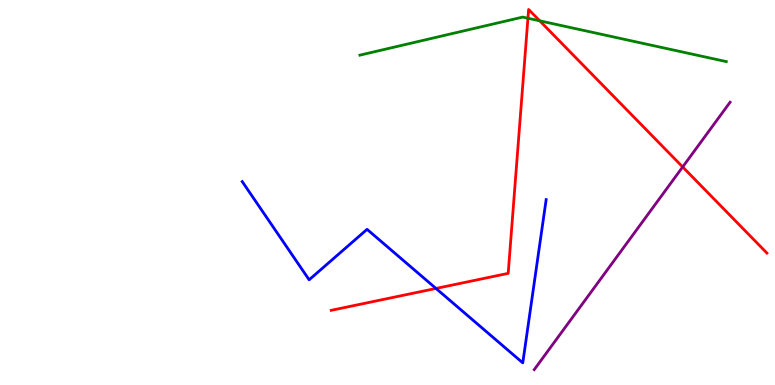[{'lines': ['blue', 'red'], 'intersections': [{'x': 5.63, 'y': 2.51}]}, {'lines': ['green', 'red'], 'intersections': [{'x': 6.81, 'y': 9.53}, {'x': 6.96, 'y': 9.46}]}, {'lines': ['purple', 'red'], 'intersections': [{'x': 8.81, 'y': 5.66}]}, {'lines': ['blue', 'green'], 'intersections': []}, {'lines': ['blue', 'purple'], 'intersections': []}, {'lines': ['green', 'purple'], 'intersections': []}]